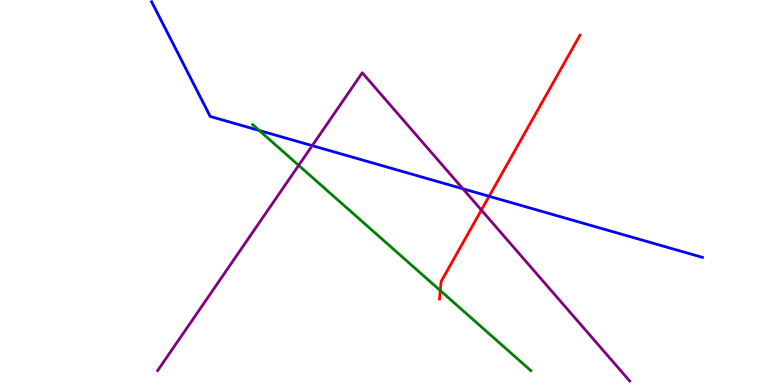[{'lines': ['blue', 'red'], 'intersections': [{'x': 6.31, 'y': 4.9}]}, {'lines': ['green', 'red'], 'intersections': [{'x': 5.68, 'y': 2.45}]}, {'lines': ['purple', 'red'], 'intersections': [{'x': 6.21, 'y': 4.54}]}, {'lines': ['blue', 'green'], 'intersections': [{'x': 3.34, 'y': 6.61}]}, {'lines': ['blue', 'purple'], 'intersections': [{'x': 4.03, 'y': 6.22}, {'x': 5.97, 'y': 5.1}]}, {'lines': ['green', 'purple'], 'intersections': [{'x': 3.85, 'y': 5.71}]}]